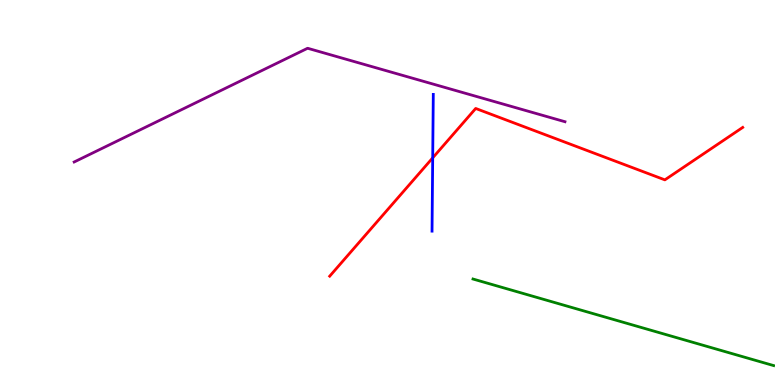[{'lines': ['blue', 'red'], 'intersections': [{'x': 5.58, 'y': 5.9}]}, {'lines': ['green', 'red'], 'intersections': []}, {'lines': ['purple', 'red'], 'intersections': []}, {'lines': ['blue', 'green'], 'intersections': []}, {'lines': ['blue', 'purple'], 'intersections': []}, {'lines': ['green', 'purple'], 'intersections': []}]